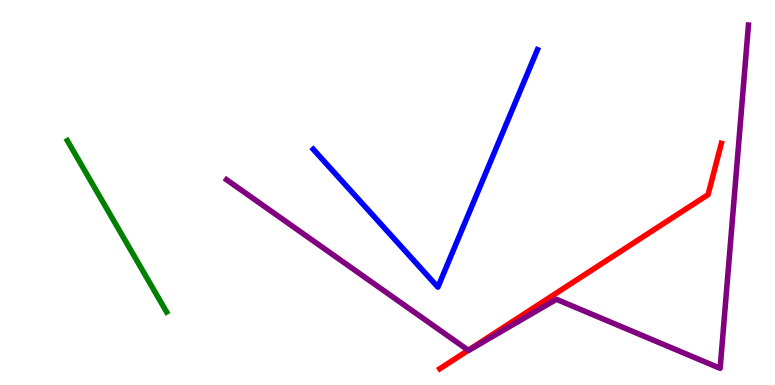[{'lines': ['blue', 'red'], 'intersections': []}, {'lines': ['green', 'red'], 'intersections': []}, {'lines': ['purple', 'red'], 'intersections': [{'x': 6.04, 'y': 0.902}]}, {'lines': ['blue', 'green'], 'intersections': []}, {'lines': ['blue', 'purple'], 'intersections': []}, {'lines': ['green', 'purple'], 'intersections': []}]